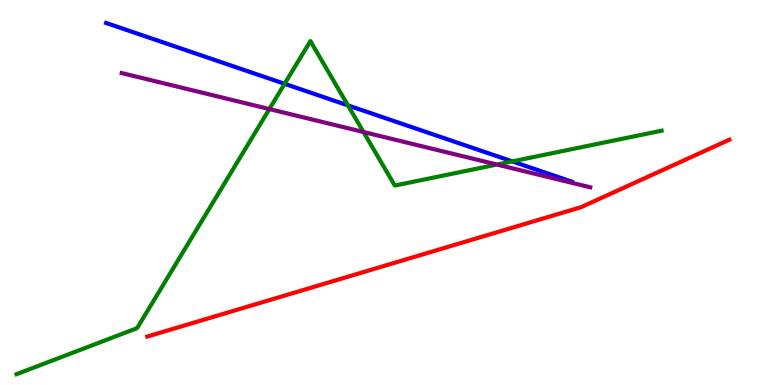[{'lines': ['blue', 'red'], 'intersections': []}, {'lines': ['green', 'red'], 'intersections': []}, {'lines': ['purple', 'red'], 'intersections': []}, {'lines': ['blue', 'green'], 'intersections': [{'x': 3.67, 'y': 7.82}, {'x': 4.49, 'y': 7.26}, {'x': 6.61, 'y': 5.81}]}, {'lines': ['blue', 'purple'], 'intersections': []}, {'lines': ['green', 'purple'], 'intersections': [{'x': 3.48, 'y': 7.17}, {'x': 4.69, 'y': 6.57}, {'x': 6.41, 'y': 5.73}]}]